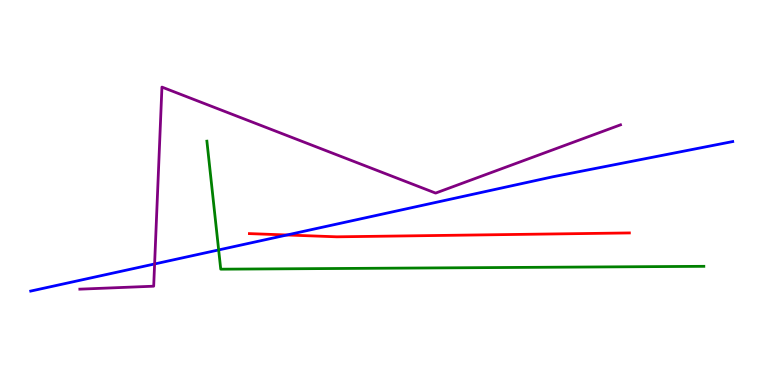[{'lines': ['blue', 'red'], 'intersections': [{'x': 3.7, 'y': 3.9}]}, {'lines': ['green', 'red'], 'intersections': []}, {'lines': ['purple', 'red'], 'intersections': []}, {'lines': ['blue', 'green'], 'intersections': [{'x': 2.82, 'y': 3.51}]}, {'lines': ['blue', 'purple'], 'intersections': [{'x': 1.99, 'y': 3.14}]}, {'lines': ['green', 'purple'], 'intersections': []}]